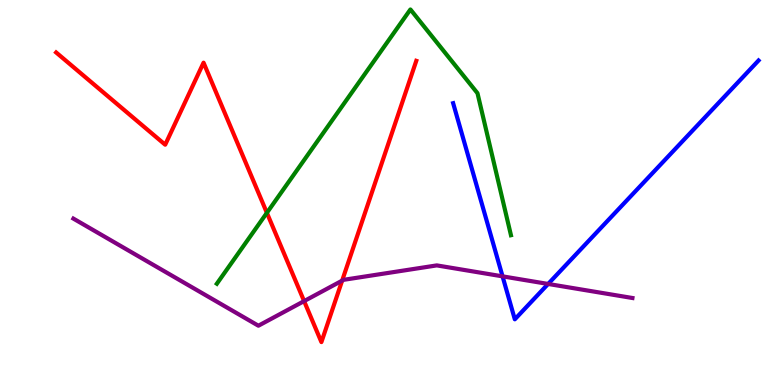[{'lines': ['blue', 'red'], 'intersections': []}, {'lines': ['green', 'red'], 'intersections': [{'x': 3.44, 'y': 4.47}]}, {'lines': ['purple', 'red'], 'intersections': [{'x': 3.92, 'y': 2.18}, {'x': 4.41, 'y': 2.71}]}, {'lines': ['blue', 'green'], 'intersections': []}, {'lines': ['blue', 'purple'], 'intersections': [{'x': 6.48, 'y': 2.82}, {'x': 7.07, 'y': 2.62}]}, {'lines': ['green', 'purple'], 'intersections': []}]